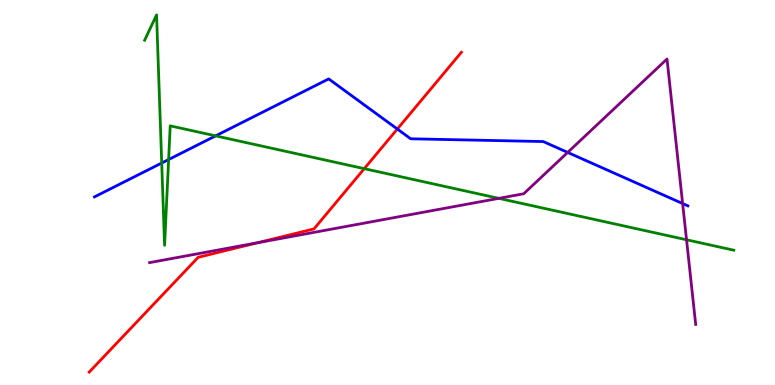[{'lines': ['blue', 'red'], 'intersections': [{'x': 5.13, 'y': 6.65}]}, {'lines': ['green', 'red'], 'intersections': [{'x': 4.7, 'y': 5.62}]}, {'lines': ['purple', 'red'], 'intersections': [{'x': 3.32, 'y': 3.69}]}, {'lines': ['blue', 'green'], 'intersections': [{'x': 2.09, 'y': 5.77}, {'x': 2.18, 'y': 5.86}, {'x': 2.78, 'y': 6.47}]}, {'lines': ['blue', 'purple'], 'intersections': [{'x': 7.32, 'y': 6.04}, {'x': 8.81, 'y': 4.71}]}, {'lines': ['green', 'purple'], 'intersections': [{'x': 6.44, 'y': 4.85}, {'x': 8.86, 'y': 3.77}]}]